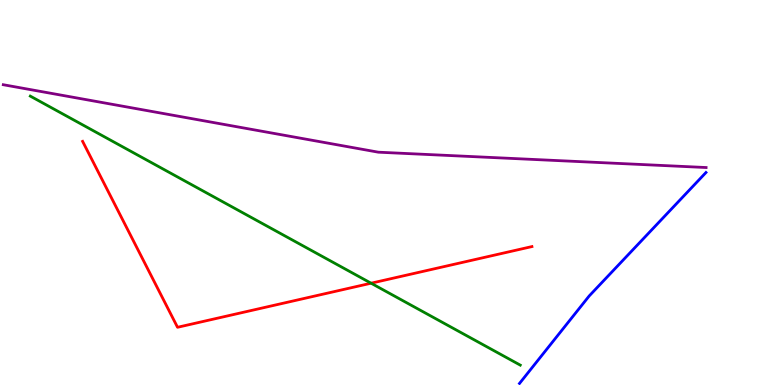[{'lines': ['blue', 'red'], 'intersections': []}, {'lines': ['green', 'red'], 'intersections': [{'x': 4.79, 'y': 2.64}]}, {'lines': ['purple', 'red'], 'intersections': []}, {'lines': ['blue', 'green'], 'intersections': []}, {'lines': ['blue', 'purple'], 'intersections': []}, {'lines': ['green', 'purple'], 'intersections': []}]